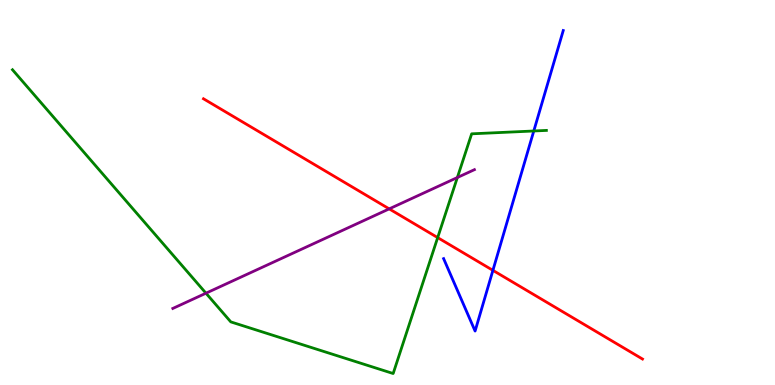[{'lines': ['blue', 'red'], 'intersections': [{'x': 6.36, 'y': 2.98}]}, {'lines': ['green', 'red'], 'intersections': [{'x': 5.65, 'y': 3.83}]}, {'lines': ['purple', 'red'], 'intersections': [{'x': 5.02, 'y': 4.57}]}, {'lines': ['blue', 'green'], 'intersections': [{'x': 6.89, 'y': 6.6}]}, {'lines': ['blue', 'purple'], 'intersections': []}, {'lines': ['green', 'purple'], 'intersections': [{'x': 2.66, 'y': 2.38}, {'x': 5.9, 'y': 5.39}]}]